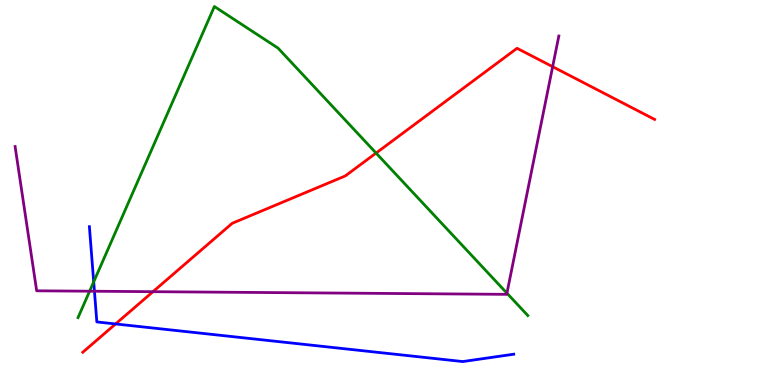[{'lines': ['blue', 'red'], 'intersections': [{'x': 1.49, 'y': 1.59}]}, {'lines': ['green', 'red'], 'intersections': [{'x': 4.85, 'y': 6.02}]}, {'lines': ['purple', 'red'], 'intersections': [{'x': 1.97, 'y': 2.42}, {'x': 7.13, 'y': 8.27}]}, {'lines': ['blue', 'green'], 'intersections': [{'x': 1.21, 'y': 2.68}]}, {'lines': ['blue', 'purple'], 'intersections': [{'x': 1.22, 'y': 2.44}]}, {'lines': ['green', 'purple'], 'intersections': [{'x': 1.16, 'y': 2.44}, {'x': 6.54, 'y': 2.39}]}]